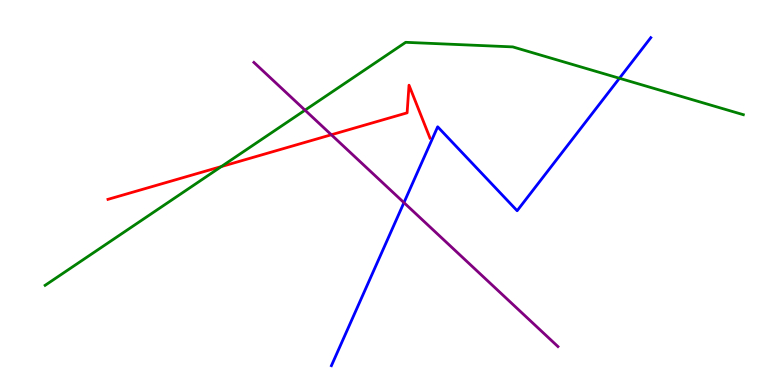[{'lines': ['blue', 'red'], 'intersections': []}, {'lines': ['green', 'red'], 'intersections': [{'x': 2.86, 'y': 5.67}]}, {'lines': ['purple', 'red'], 'intersections': [{'x': 4.28, 'y': 6.5}]}, {'lines': ['blue', 'green'], 'intersections': [{'x': 7.99, 'y': 7.97}]}, {'lines': ['blue', 'purple'], 'intersections': [{'x': 5.21, 'y': 4.74}]}, {'lines': ['green', 'purple'], 'intersections': [{'x': 3.94, 'y': 7.14}]}]